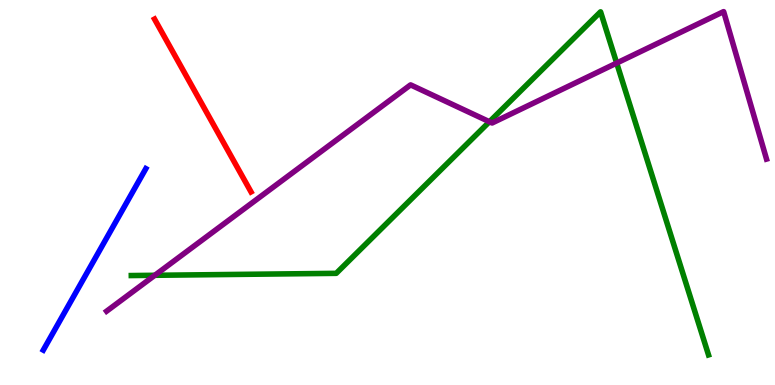[{'lines': ['blue', 'red'], 'intersections': []}, {'lines': ['green', 'red'], 'intersections': []}, {'lines': ['purple', 'red'], 'intersections': []}, {'lines': ['blue', 'green'], 'intersections': []}, {'lines': ['blue', 'purple'], 'intersections': []}, {'lines': ['green', 'purple'], 'intersections': [{'x': 2.0, 'y': 2.85}, {'x': 6.32, 'y': 6.84}, {'x': 7.96, 'y': 8.36}]}]